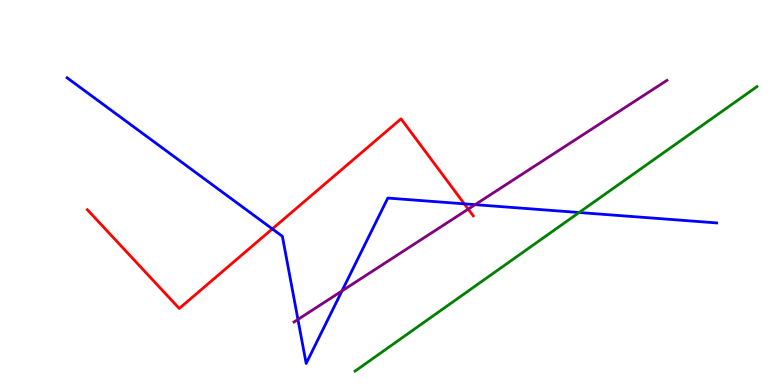[{'lines': ['blue', 'red'], 'intersections': [{'x': 3.51, 'y': 4.05}, {'x': 5.99, 'y': 4.71}]}, {'lines': ['green', 'red'], 'intersections': []}, {'lines': ['purple', 'red'], 'intersections': [{'x': 6.04, 'y': 4.57}]}, {'lines': ['blue', 'green'], 'intersections': [{'x': 7.47, 'y': 4.48}]}, {'lines': ['blue', 'purple'], 'intersections': [{'x': 3.84, 'y': 1.7}, {'x': 4.41, 'y': 2.44}, {'x': 6.13, 'y': 4.68}]}, {'lines': ['green', 'purple'], 'intersections': []}]